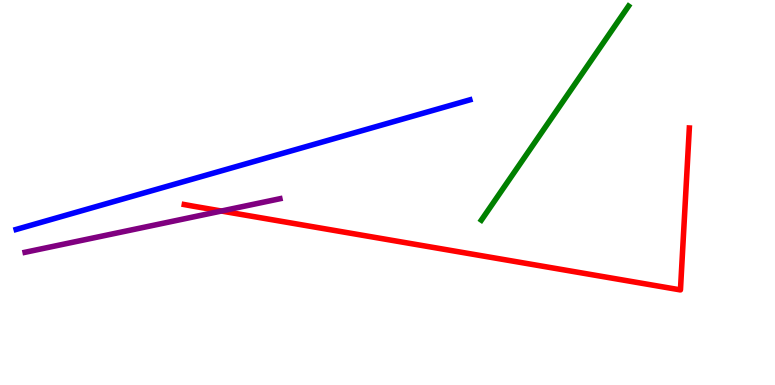[{'lines': ['blue', 'red'], 'intersections': []}, {'lines': ['green', 'red'], 'intersections': []}, {'lines': ['purple', 'red'], 'intersections': [{'x': 2.86, 'y': 4.52}]}, {'lines': ['blue', 'green'], 'intersections': []}, {'lines': ['blue', 'purple'], 'intersections': []}, {'lines': ['green', 'purple'], 'intersections': []}]